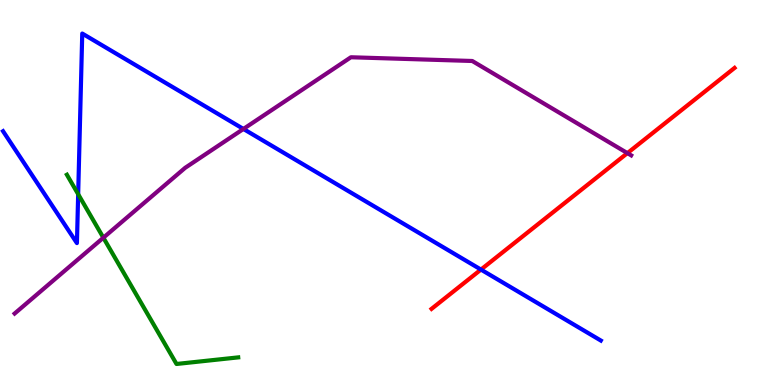[{'lines': ['blue', 'red'], 'intersections': [{'x': 6.21, 'y': 3.0}]}, {'lines': ['green', 'red'], 'intersections': []}, {'lines': ['purple', 'red'], 'intersections': [{'x': 8.1, 'y': 6.02}]}, {'lines': ['blue', 'green'], 'intersections': [{'x': 1.01, 'y': 4.96}]}, {'lines': ['blue', 'purple'], 'intersections': [{'x': 3.14, 'y': 6.65}]}, {'lines': ['green', 'purple'], 'intersections': [{'x': 1.33, 'y': 3.83}]}]